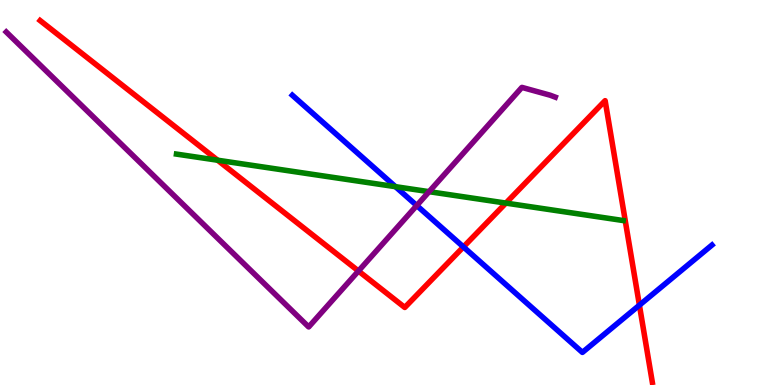[{'lines': ['blue', 'red'], 'intersections': [{'x': 5.98, 'y': 3.59}, {'x': 8.25, 'y': 2.07}]}, {'lines': ['green', 'red'], 'intersections': [{'x': 2.81, 'y': 5.84}, {'x': 6.53, 'y': 4.72}]}, {'lines': ['purple', 'red'], 'intersections': [{'x': 4.63, 'y': 2.96}]}, {'lines': ['blue', 'green'], 'intersections': [{'x': 5.1, 'y': 5.15}]}, {'lines': ['blue', 'purple'], 'intersections': [{'x': 5.38, 'y': 4.66}]}, {'lines': ['green', 'purple'], 'intersections': [{'x': 5.54, 'y': 5.02}]}]